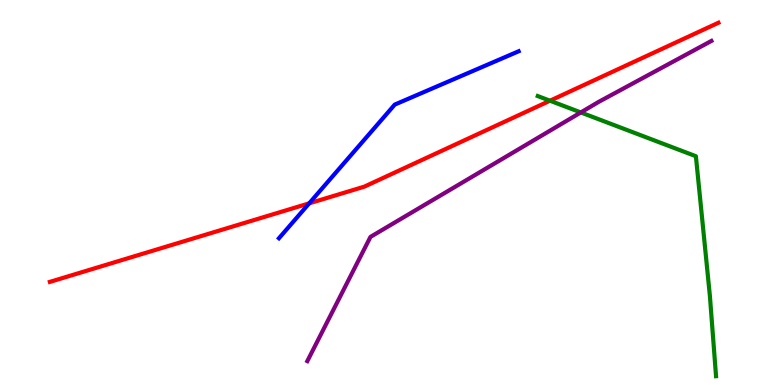[{'lines': ['blue', 'red'], 'intersections': [{'x': 3.99, 'y': 4.72}]}, {'lines': ['green', 'red'], 'intersections': [{'x': 7.1, 'y': 7.38}]}, {'lines': ['purple', 'red'], 'intersections': []}, {'lines': ['blue', 'green'], 'intersections': []}, {'lines': ['blue', 'purple'], 'intersections': []}, {'lines': ['green', 'purple'], 'intersections': [{'x': 7.49, 'y': 7.08}]}]